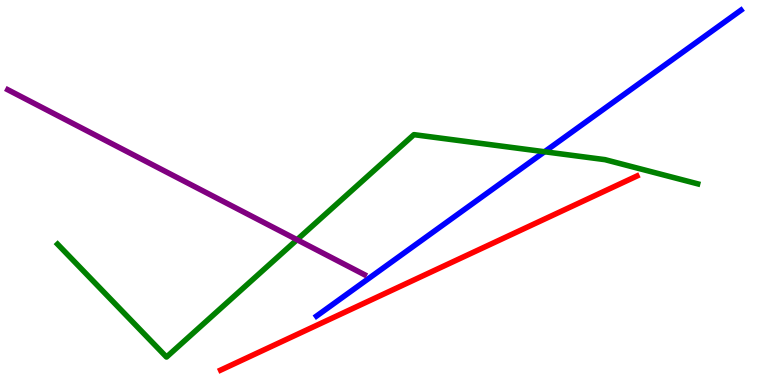[{'lines': ['blue', 'red'], 'intersections': []}, {'lines': ['green', 'red'], 'intersections': []}, {'lines': ['purple', 'red'], 'intersections': []}, {'lines': ['blue', 'green'], 'intersections': [{'x': 7.03, 'y': 6.06}]}, {'lines': ['blue', 'purple'], 'intersections': []}, {'lines': ['green', 'purple'], 'intersections': [{'x': 3.83, 'y': 3.77}]}]